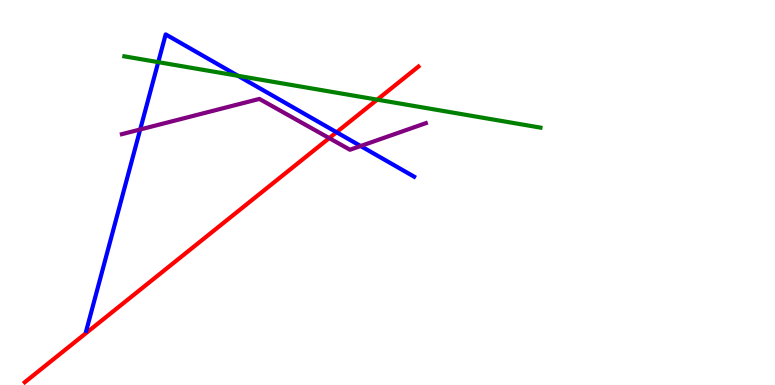[{'lines': ['blue', 'red'], 'intersections': [{'x': 4.34, 'y': 6.57}]}, {'lines': ['green', 'red'], 'intersections': [{'x': 4.87, 'y': 7.41}]}, {'lines': ['purple', 'red'], 'intersections': [{'x': 4.25, 'y': 6.41}]}, {'lines': ['blue', 'green'], 'intersections': [{'x': 2.04, 'y': 8.39}, {'x': 3.07, 'y': 8.03}]}, {'lines': ['blue', 'purple'], 'intersections': [{'x': 1.81, 'y': 6.64}, {'x': 4.65, 'y': 6.21}]}, {'lines': ['green', 'purple'], 'intersections': []}]